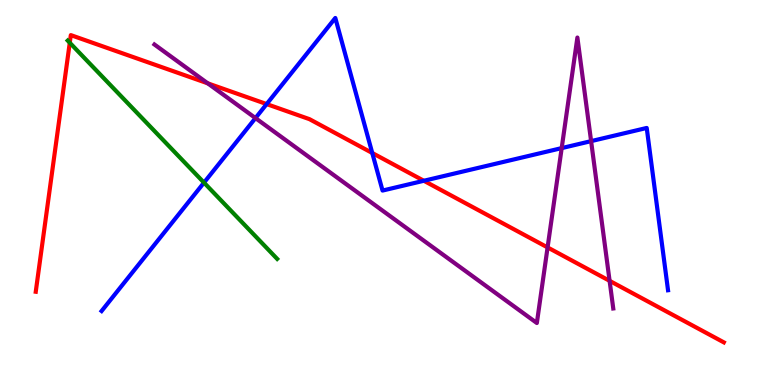[{'lines': ['blue', 'red'], 'intersections': [{'x': 3.44, 'y': 7.3}, {'x': 4.8, 'y': 6.03}, {'x': 5.47, 'y': 5.3}]}, {'lines': ['green', 'red'], 'intersections': [{'x': 0.9, 'y': 8.89}]}, {'lines': ['purple', 'red'], 'intersections': [{'x': 2.68, 'y': 7.84}, {'x': 7.07, 'y': 3.57}, {'x': 7.87, 'y': 2.71}]}, {'lines': ['blue', 'green'], 'intersections': [{'x': 2.63, 'y': 5.26}]}, {'lines': ['blue', 'purple'], 'intersections': [{'x': 3.3, 'y': 6.93}, {'x': 7.25, 'y': 6.15}, {'x': 7.63, 'y': 6.33}]}, {'lines': ['green', 'purple'], 'intersections': []}]